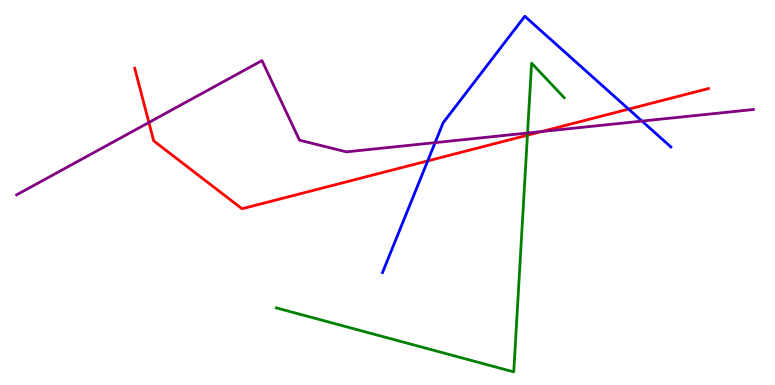[{'lines': ['blue', 'red'], 'intersections': [{'x': 5.52, 'y': 5.82}, {'x': 8.11, 'y': 7.17}]}, {'lines': ['green', 'red'], 'intersections': [{'x': 6.81, 'y': 6.49}]}, {'lines': ['purple', 'red'], 'intersections': [{'x': 1.92, 'y': 6.82}, {'x': 6.99, 'y': 6.58}]}, {'lines': ['blue', 'green'], 'intersections': []}, {'lines': ['blue', 'purple'], 'intersections': [{'x': 5.61, 'y': 6.3}, {'x': 8.28, 'y': 6.85}]}, {'lines': ['green', 'purple'], 'intersections': [{'x': 6.81, 'y': 6.55}]}]